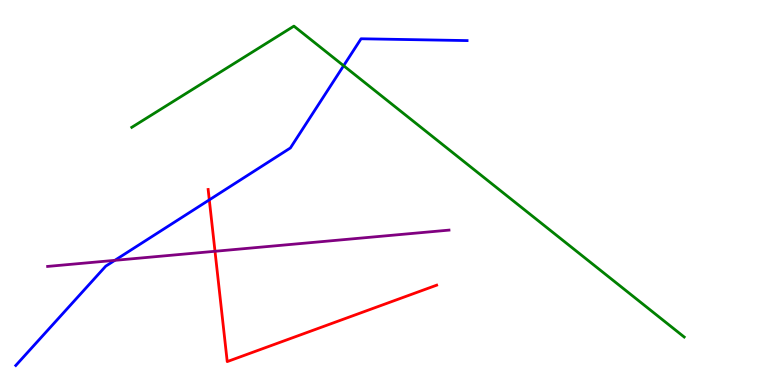[{'lines': ['blue', 'red'], 'intersections': [{'x': 2.7, 'y': 4.81}]}, {'lines': ['green', 'red'], 'intersections': []}, {'lines': ['purple', 'red'], 'intersections': [{'x': 2.77, 'y': 3.47}]}, {'lines': ['blue', 'green'], 'intersections': [{'x': 4.43, 'y': 8.29}]}, {'lines': ['blue', 'purple'], 'intersections': [{'x': 1.48, 'y': 3.24}]}, {'lines': ['green', 'purple'], 'intersections': []}]